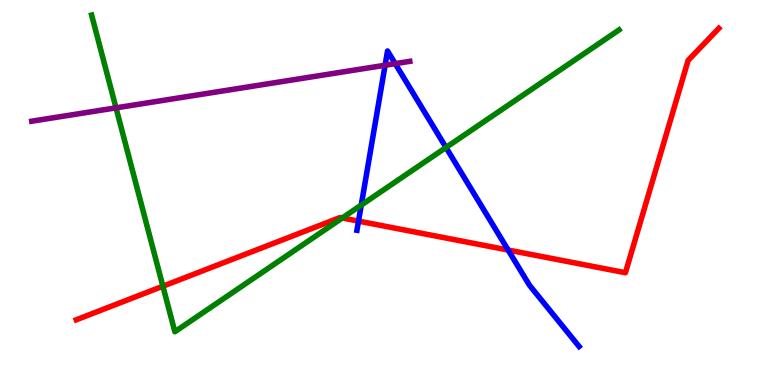[{'lines': ['blue', 'red'], 'intersections': [{'x': 4.63, 'y': 4.26}, {'x': 6.56, 'y': 3.51}]}, {'lines': ['green', 'red'], 'intersections': [{'x': 2.1, 'y': 2.57}, {'x': 4.42, 'y': 4.34}]}, {'lines': ['purple', 'red'], 'intersections': []}, {'lines': ['blue', 'green'], 'intersections': [{'x': 4.66, 'y': 4.67}, {'x': 5.75, 'y': 6.17}]}, {'lines': ['blue', 'purple'], 'intersections': [{'x': 4.97, 'y': 8.31}, {'x': 5.1, 'y': 8.35}]}, {'lines': ['green', 'purple'], 'intersections': [{'x': 1.5, 'y': 7.2}]}]